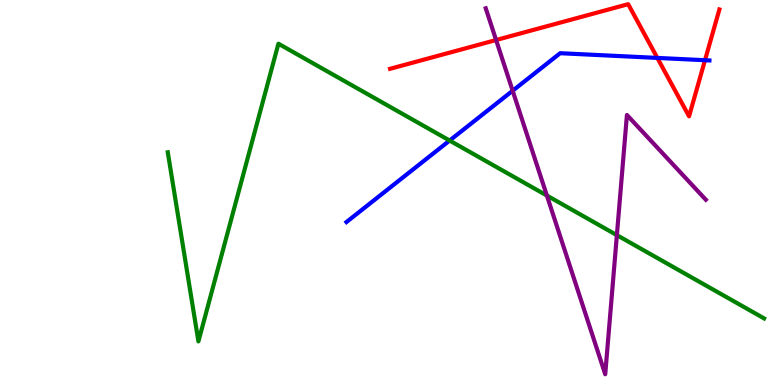[{'lines': ['blue', 'red'], 'intersections': [{'x': 8.48, 'y': 8.5}, {'x': 9.1, 'y': 8.44}]}, {'lines': ['green', 'red'], 'intersections': []}, {'lines': ['purple', 'red'], 'intersections': [{'x': 6.4, 'y': 8.96}]}, {'lines': ['blue', 'green'], 'intersections': [{'x': 5.8, 'y': 6.35}]}, {'lines': ['blue', 'purple'], 'intersections': [{'x': 6.61, 'y': 7.64}]}, {'lines': ['green', 'purple'], 'intersections': [{'x': 7.06, 'y': 4.92}, {'x': 7.96, 'y': 3.89}]}]